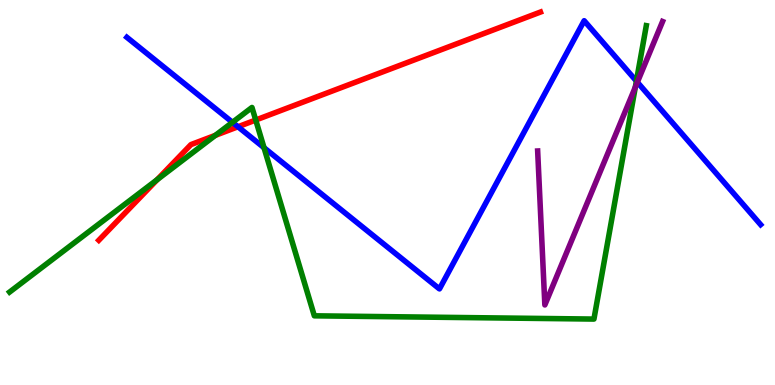[{'lines': ['blue', 'red'], 'intersections': [{'x': 3.07, 'y': 6.71}]}, {'lines': ['green', 'red'], 'intersections': [{'x': 2.03, 'y': 5.33}, {'x': 2.78, 'y': 6.49}, {'x': 3.3, 'y': 6.88}]}, {'lines': ['purple', 'red'], 'intersections': []}, {'lines': ['blue', 'green'], 'intersections': [{'x': 3.0, 'y': 6.82}, {'x': 3.41, 'y': 6.16}, {'x': 8.21, 'y': 7.89}]}, {'lines': ['blue', 'purple'], 'intersections': [{'x': 8.22, 'y': 7.87}]}, {'lines': ['green', 'purple'], 'intersections': [{'x': 8.2, 'y': 7.74}]}]